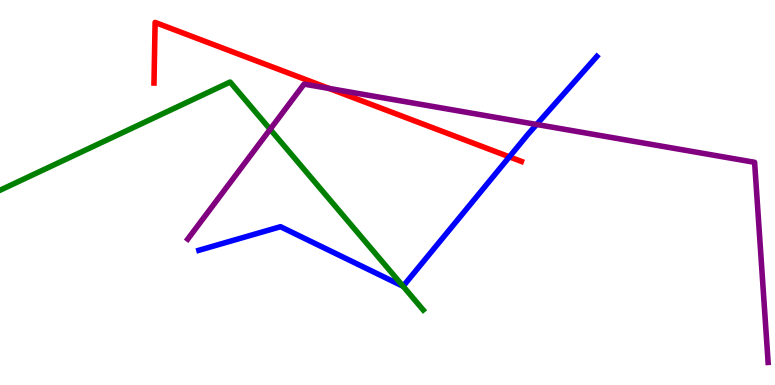[{'lines': ['blue', 'red'], 'intersections': [{'x': 6.57, 'y': 5.93}]}, {'lines': ['green', 'red'], 'intersections': []}, {'lines': ['purple', 'red'], 'intersections': [{'x': 4.25, 'y': 7.7}]}, {'lines': ['blue', 'green'], 'intersections': [{'x': 5.2, 'y': 2.57}]}, {'lines': ['blue', 'purple'], 'intersections': [{'x': 6.92, 'y': 6.77}]}, {'lines': ['green', 'purple'], 'intersections': [{'x': 3.49, 'y': 6.64}]}]